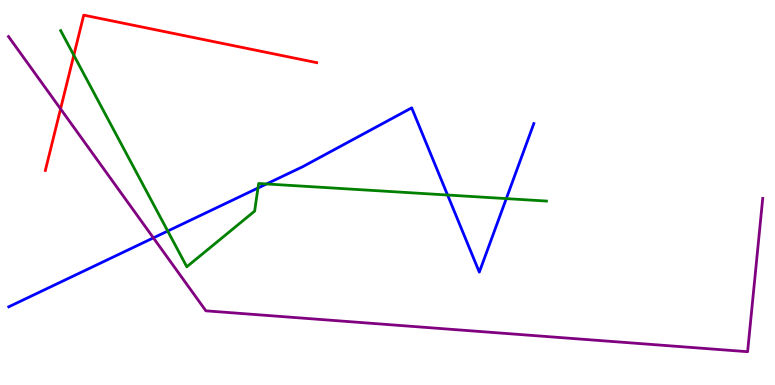[{'lines': ['blue', 'red'], 'intersections': []}, {'lines': ['green', 'red'], 'intersections': [{'x': 0.953, 'y': 8.57}]}, {'lines': ['purple', 'red'], 'intersections': [{'x': 0.781, 'y': 7.17}]}, {'lines': ['blue', 'green'], 'intersections': [{'x': 2.16, 'y': 4.0}, {'x': 3.33, 'y': 5.12}, {'x': 3.44, 'y': 5.22}, {'x': 5.78, 'y': 4.93}, {'x': 6.53, 'y': 4.84}]}, {'lines': ['blue', 'purple'], 'intersections': [{'x': 1.98, 'y': 3.82}]}, {'lines': ['green', 'purple'], 'intersections': []}]